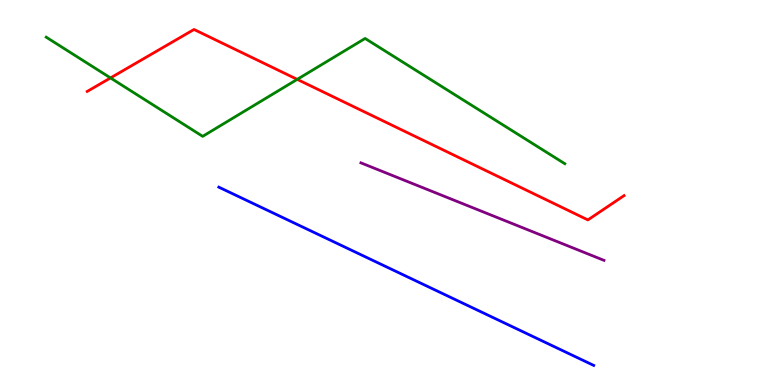[{'lines': ['blue', 'red'], 'intersections': []}, {'lines': ['green', 'red'], 'intersections': [{'x': 1.43, 'y': 7.98}, {'x': 3.84, 'y': 7.94}]}, {'lines': ['purple', 'red'], 'intersections': []}, {'lines': ['blue', 'green'], 'intersections': []}, {'lines': ['blue', 'purple'], 'intersections': []}, {'lines': ['green', 'purple'], 'intersections': []}]